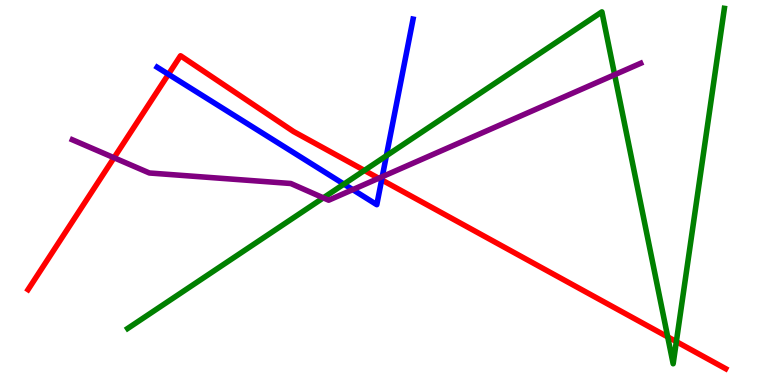[{'lines': ['blue', 'red'], 'intersections': [{'x': 2.17, 'y': 8.07}, {'x': 4.92, 'y': 5.33}]}, {'lines': ['green', 'red'], 'intersections': [{'x': 4.7, 'y': 5.57}, {'x': 8.62, 'y': 1.25}, {'x': 8.73, 'y': 1.13}]}, {'lines': ['purple', 'red'], 'intersections': [{'x': 1.47, 'y': 5.9}, {'x': 4.89, 'y': 5.37}]}, {'lines': ['blue', 'green'], 'intersections': [{'x': 4.44, 'y': 5.22}, {'x': 4.99, 'y': 5.95}]}, {'lines': ['blue', 'purple'], 'intersections': [{'x': 4.55, 'y': 5.07}, {'x': 4.93, 'y': 5.41}]}, {'lines': ['green', 'purple'], 'intersections': [{'x': 4.17, 'y': 4.86}, {'x': 7.93, 'y': 8.06}]}]